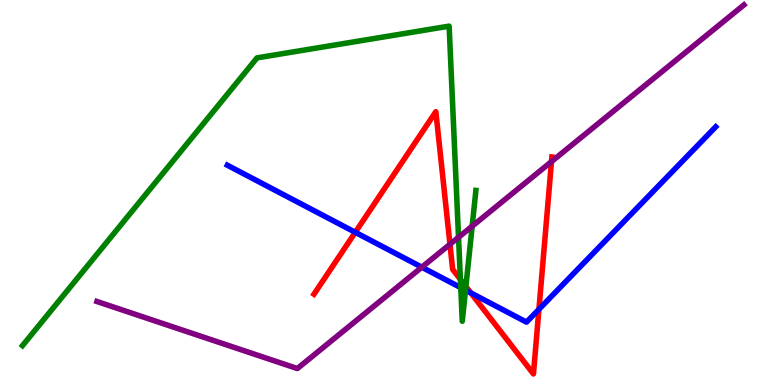[{'lines': ['blue', 'red'], 'intersections': [{'x': 4.58, 'y': 3.97}, {'x': 6.08, 'y': 2.39}, {'x': 6.95, 'y': 1.97}]}, {'lines': ['green', 'red'], 'intersections': [{'x': 5.94, 'y': 2.74}, {'x': 6.01, 'y': 2.56}]}, {'lines': ['purple', 'red'], 'intersections': [{'x': 5.81, 'y': 3.66}, {'x': 7.12, 'y': 5.8}]}, {'lines': ['blue', 'green'], 'intersections': [{'x': 5.95, 'y': 2.53}, {'x': 6.01, 'y': 2.46}]}, {'lines': ['blue', 'purple'], 'intersections': [{'x': 5.44, 'y': 3.06}]}, {'lines': ['green', 'purple'], 'intersections': [{'x': 5.92, 'y': 3.84}, {'x': 6.09, 'y': 4.12}]}]